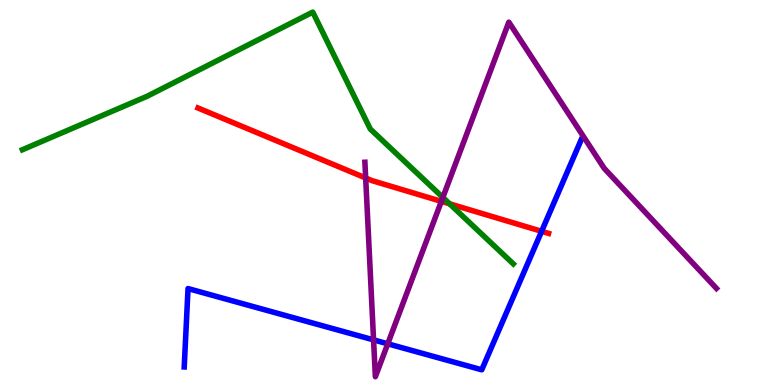[{'lines': ['blue', 'red'], 'intersections': [{'x': 6.99, 'y': 3.99}]}, {'lines': ['green', 'red'], 'intersections': [{'x': 5.8, 'y': 4.71}]}, {'lines': ['purple', 'red'], 'intersections': [{'x': 4.72, 'y': 5.38}, {'x': 5.7, 'y': 4.77}]}, {'lines': ['blue', 'green'], 'intersections': []}, {'lines': ['blue', 'purple'], 'intersections': [{'x': 4.82, 'y': 1.17}, {'x': 5.0, 'y': 1.07}]}, {'lines': ['green', 'purple'], 'intersections': [{'x': 5.71, 'y': 4.87}]}]